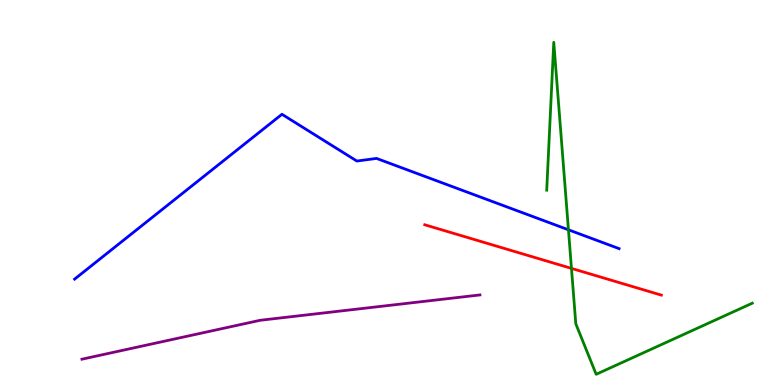[{'lines': ['blue', 'red'], 'intersections': []}, {'lines': ['green', 'red'], 'intersections': [{'x': 7.37, 'y': 3.03}]}, {'lines': ['purple', 'red'], 'intersections': []}, {'lines': ['blue', 'green'], 'intersections': [{'x': 7.33, 'y': 4.03}]}, {'lines': ['blue', 'purple'], 'intersections': []}, {'lines': ['green', 'purple'], 'intersections': []}]